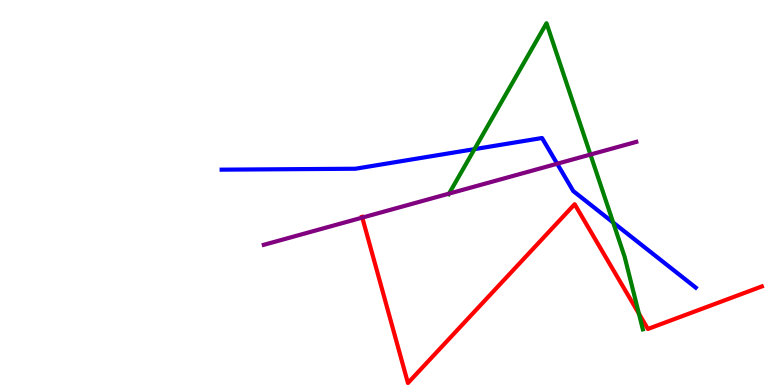[{'lines': ['blue', 'red'], 'intersections': []}, {'lines': ['green', 'red'], 'intersections': [{'x': 8.24, 'y': 1.85}]}, {'lines': ['purple', 'red'], 'intersections': [{'x': 4.67, 'y': 4.35}]}, {'lines': ['blue', 'green'], 'intersections': [{'x': 6.12, 'y': 6.13}, {'x': 7.91, 'y': 4.22}]}, {'lines': ['blue', 'purple'], 'intersections': [{'x': 7.19, 'y': 5.75}]}, {'lines': ['green', 'purple'], 'intersections': [{'x': 5.79, 'y': 4.97}, {'x': 7.62, 'y': 5.99}]}]